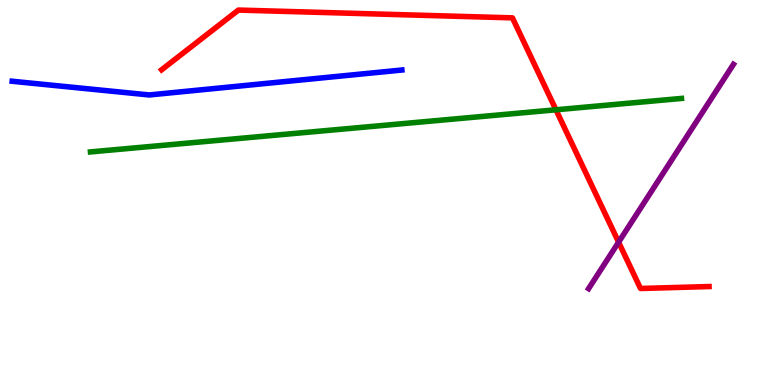[{'lines': ['blue', 'red'], 'intersections': []}, {'lines': ['green', 'red'], 'intersections': [{'x': 7.17, 'y': 7.15}]}, {'lines': ['purple', 'red'], 'intersections': [{'x': 7.98, 'y': 3.71}]}, {'lines': ['blue', 'green'], 'intersections': []}, {'lines': ['blue', 'purple'], 'intersections': []}, {'lines': ['green', 'purple'], 'intersections': []}]